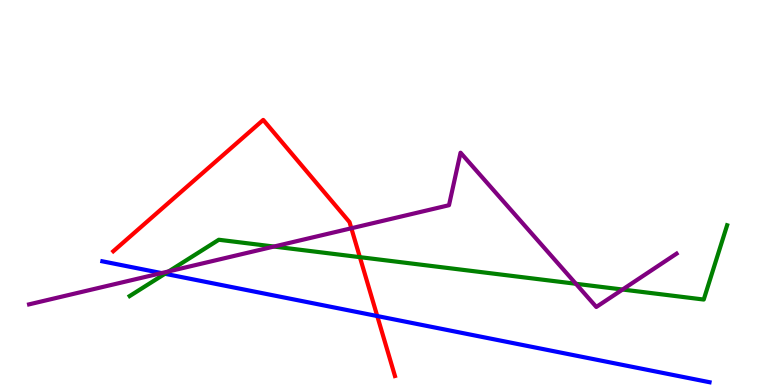[{'lines': ['blue', 'red'], 'intersections': [{'x': 4.87, 'y': 1.79}]}, {'lines': ['green', 'red'], 'intersections': [{'x': 4.64, 'y': 3.32}]}, {'lines': ['purple', 'red'], 'intersections': [{'x': 4.53, 'y': 4.07}]}, {'lines': ['blue', 'green'], 'intersections': [{'x': 2.13, 'y': 2.89}]}, {'lines': ['blue', 'purple'], 'intersections': [{'x': 2.08, 'y': 2.91}]}, {'lines': ['green', 'purple'], 'intersections': [{'x': 2.18, 'y': 2.95}, {'x': 3.53, 'y': 3.6}, {'x': 7.43, 'y': 2.63}, {'x': 8.03, 'y': 2.48}]}]